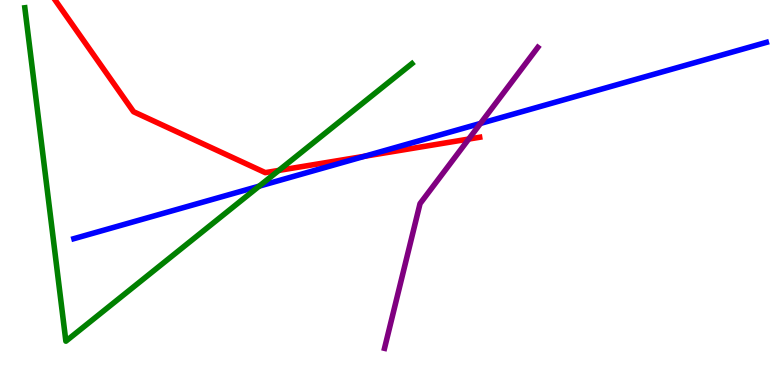[{'lines': ['blue', 'red'], 'intersections': [{'x': 4.71, 'y': 5.94}]}, {'lines': ['green', 'red'], 'intersections': [{'x': 3.6, 'y': 5.57}]}, {'lines': ['purple', 'red'], 'intersections': [{'x': 6.05, 'y': 6.39}]}, {'lines': ['blue', 'green'], 'intersections': [{'x': 3.34, 'y': 5.17}]}, {'lines': ['blue', 'purple'], 'intersections': [{'x': 6.2, 'y': 6.79}]}, {'lines': ['green', 'purple'], 'intersections': []}]